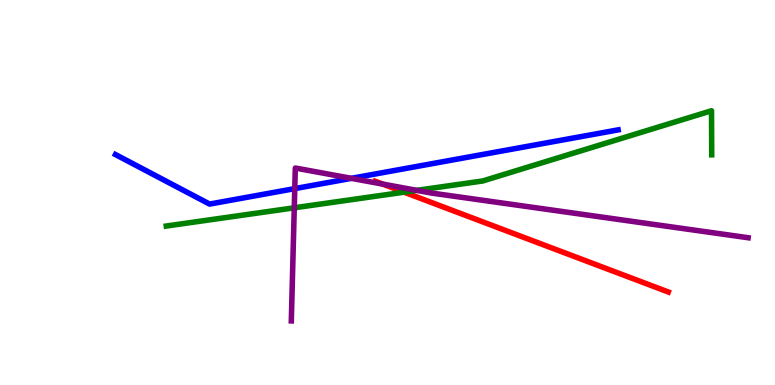[{'lines': ['blue', 'red'], 'intersections': []}, {'lines': ['green', 'red'], 'intersections': [{'x': 5.21, 'y': 5.01}]}, {'lines': ['purple', 'red'], 'intersections': [{'x': 4.94, 'y': 5.22}]}, {'lines': ['blue', 'green'], 'intersections': []}, {'lines': ['blue', 'purple'], 'intersections': [{'x': 3.8, 'y': 5.1}, {'x': 4.53, 'y': 5.37}]}, {'lines': ['green', 'purple'], 'intersections': [{'x': 3.8, 'y': 4.6}, {'x': 5.38, 'y': 5.06}]}]